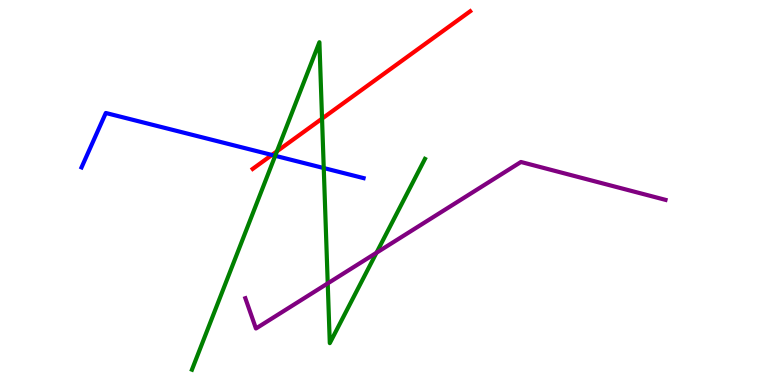[{'lines': ['blue', 'red'], 'intersections': [{'x': 3.51, 'y': 5.98}]}, {'lines': ['green', 'red'], 'intersections': [{'x': 3.57, 'y': 6.07}, {'x': 4.16, 'y': 6.92}]}, {'lines': ['purple', 'red'], 'intersections': []}, {'lines': ['blue', 'green'], 'intersections': [{'x': 3.55, 'y': 5.95}, {'x': 4.18, 'y': 5.64}]}, {'lines': ['blue', 'purple'], 'intersections': []}, {'lines': ['green', 'purple'], 'intersections': [{'x': 4.23, 'y': 2.64}, {'x': 4.86, 'y': 3.44}]}]